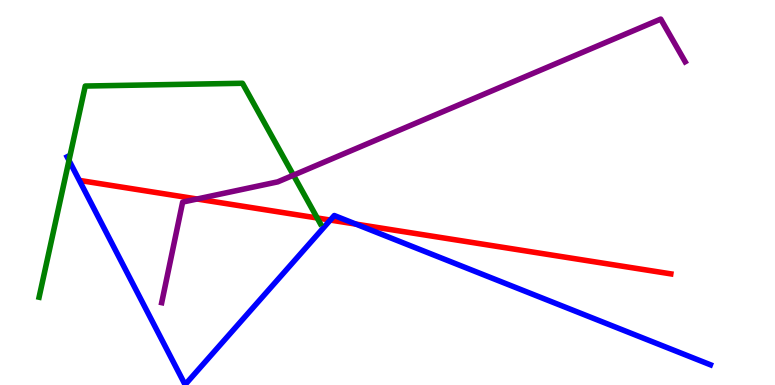[{'lines': ['blue', 'red'], 'intersections': [{'x': 4.26, 'y': 4.28}, {'x': 4.59, 'y': 4.18}]}, {'lines': ['green', 'red'], 'intersections': [{'x': 4.09, 'y': 4.34}]}, {'lines': ['purple', 'red'], 'intersections': [{'x': 2.54, 'y': 4.83}]}, {'lines': ['blue', 'green'], 'intersections': [{'x': 0.89, 'y': 5.83}]}, {'lines': ['blue', 'purple'], 'intersections': []}, {'lines': ['green', 'purple'], 'intersections': [{'x': 3.79, 'y': 5.45}]}]